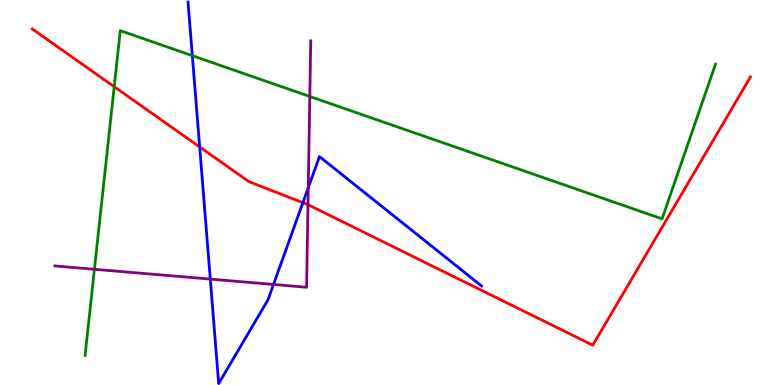[{'lines': ['blue', 'red'], 'intersections': [{'x': 2.58, 'y': 6.18}, {'x': 3.91, 'y': 4.74}]}, {'lines': ['green', 'red'], 'intersections': [{'x': 1.47, 'y': 7.75}]}, {'lines': ['purple', 'red'], 'intersections': [{'x': 3.97, 'y': 4.68}]}, {'lines': ['blue', 'green'], 'intersections': [{'x': 2.48, 'y': 8.55}]}, {'lines': ['blue', 'purple'], 'intersections': [{'x': 2.71, 'y': 2.75}, {'x': 3.53, 'y': 2.61}, {'x': 3.98, 'y': 5.12}]}, {'lines': ['green', 'purple'], 'intersections': [{'x': 1.22, 'y': 3.01}, {'x': 4.0, 'y': 7.49}]}]